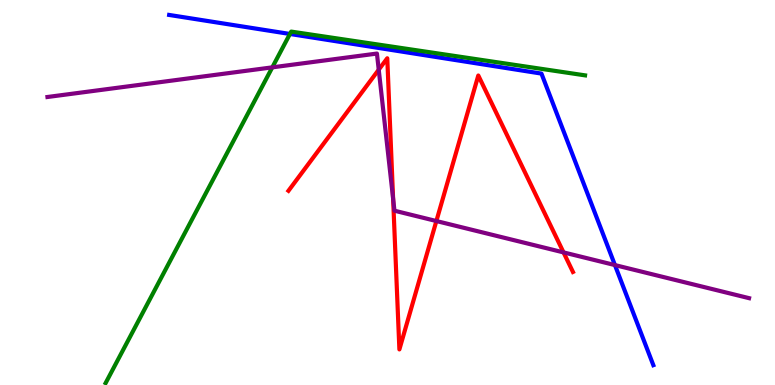[{'lines': ['blue', 'red'], 'intersections': []}, {'lines': ['green', 'red'], 'intersections': []}, {'lines': ['purple', 'red'], 'intersections': [{'x': 4.89, 'y': 8.19}, {'x': 5.07, 'y': 4.84}, {'x': 5.63, 'y': 4.26}, {'x': 7.27, 'y': 3.44}]}, {'lines': ['blue', 'green'], 'intersections': [{'x': 3.74, 'y': 9.12}]}, {'lines': ['blue', 'purple'], 'intersections': [{'x': 7.93, 'y': 3.11}]}, {'lines': ['green', 'purple'], 'intersections': [{'x': 3.51, 'y': 8.25}]}]